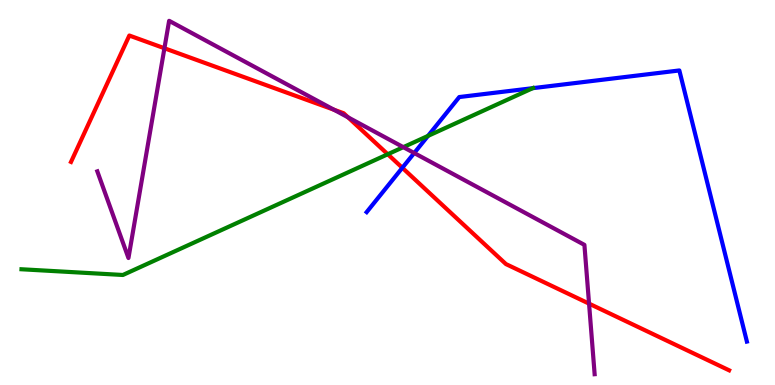[{'lines': ['blue', 'red'], 'intersections': [{'x': 5.19, 'y': 5.64}]}, {'lines': ['green', 'red'], 'intersections': [{'x': 5.0, 'y': 5.99}]}, {'lines': ['purple', 'red'], 'intersections': [{'x': 2.12, 'y': 8.75}, {'x': 4.31, 'y': 7.15}, {'x': 4.49, 'y': 6.95}, {'x': 7.6, 'y': 2.11}]}, {'lines': ['blue', 'green'], 'intersections': [{'x': 5.52, 'y': 6.47}, {'x': 6.87, 'y': 7.71}]}, {'lines': ['blue', 'purple'], 'intersections': [{'x': 5.34, 'y': 6.03}]}, {'lines': ['green', 'purple'], 'intersections': [{'x': 5.2, 'y': 6.18}]}]